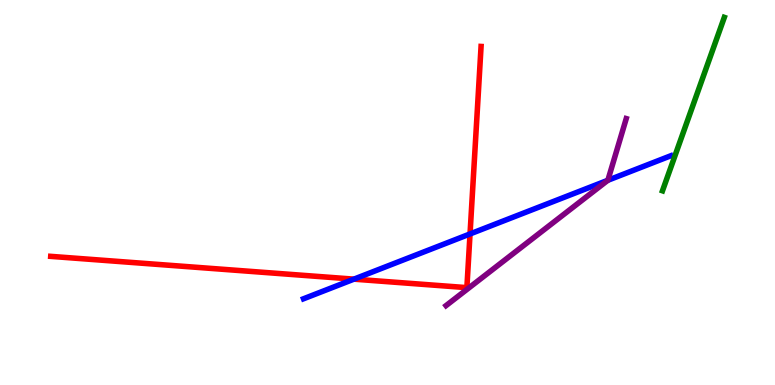[{'lines': ['blue', 'red'], 'intersections': [{'x': 4.57, 'y': 2.75}, {'x': 6.06, 'y': 3.92}]}, {'lines': ['green', 'red'], 'intersections': []}, {'lines': ['purple', 'red'], 'intersections': []}, {'lines': ['blue', 'green'], 'intersections': []}, {'lines': ['blue', 'purple'], 'intersections': [{'x': 7.84, 'y': 5.32}]}, {'lines': ['green', 'purple'], 'intersections': []}]